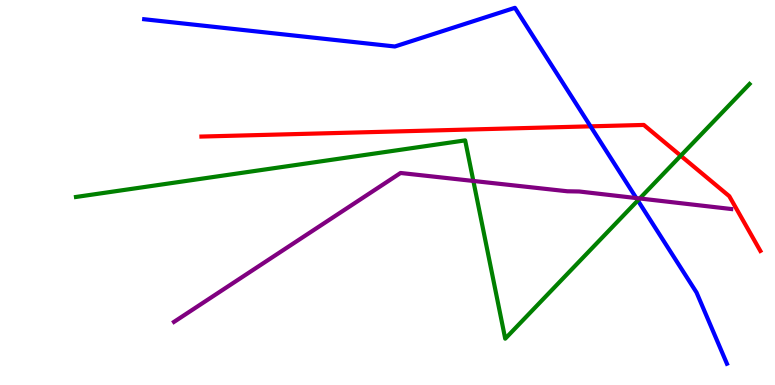[{'lines': ['blue', 'red'], 'intersections': [{'x': 7.62, 'y': 6.72}]}, {'lines': ['green', 'red'], 'intersections': [{'x': 8.78, 'y': 5.96}]}, {'lines': ['purple', 'red'], 'intersections': []}, {'lines': ['blue', 'green'], 'intersections': [{'x': 8.23, 'y': 4.79}]}, {'lines': ['blue', 'purple'], 'intersections': [{'x': 8.21, 'y': 4.86}]}, {'lines': ['green', 'purple'], 'intersections': [{'x': 6.11, 'y': 5.3}, {'x': 8.25, 'y': 4.84}]}]